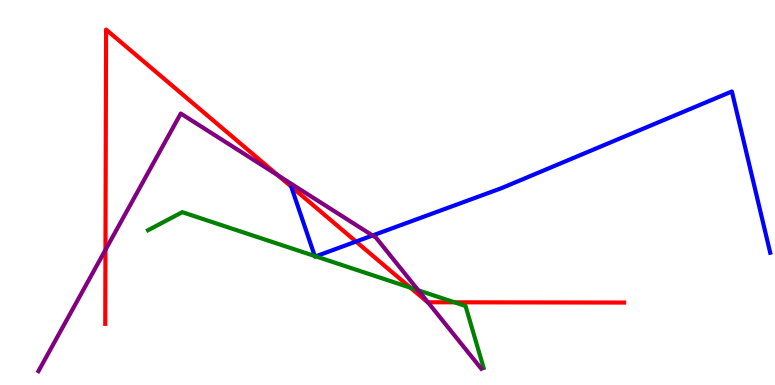[{'lines': ['blue', 'red'], 'intersections': [{'x': 4.59, 'y': 3.73}]}, {'lines': ['green', 'red'], 'intersections': [{'x': 5.3, 'y': 2.53}, {'x': 5.86, 'y': 2.15}]}, {'lines': ['purple', 'red'], 'intersections': [{'x': 1.36, 'y': 3.51}, {'x': 3.59, 'y': 5.44}, {'x': 5.52, 'y': 2.15}]}, {'lines': ['blue', 'green'], 'intersections': [{'x': 4.06, 'y': 3.35}, {'x': 4.07, 'y': 3.34}]}, {'lines': ['blue', 'purple'], 'intersections': [{'x': 4.81, 'y': 3.88}]}, {'lines': ['green', 'purple'], 'intersections': [{'x': 5.4, 'y': 2.46}]}]